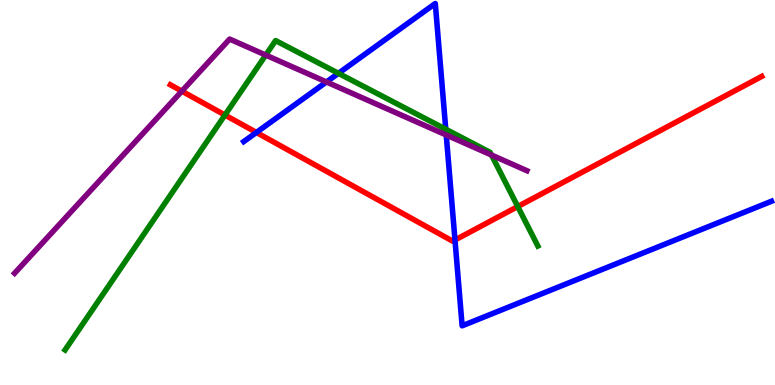[{'lines': ['blue', 'red'], 'intersections': [{'x': 3.31, 'y': 6.56}, {'x': 5.87, 'y': 3.77}]}, {'lines': ['green', 'red'], 'intersections': [{'x': 2.9, 'y': 7.01}, {'x': 6.68, 'y': 4.64}]}, {'lines': ['purple', 'red'], 'intersections': [{'x': 2.35, 'y': 7.63}]}, {'lines': ['blue', 'green'], 'intersections': [{'x': 4.37, 'y': 8.1}, {'x': 5.75, 'y': 6.64}]}, {'lines': ['blue', 'purple'], 'intersections': [{'x': 4.21, 'y': 7.87}, {'x': 5.76, 'y': 6.49}]}, {'lines': ['green', 'purple'], 'intersections': [{'x': 3.43, 'y': 8.57}, {'x': 6.34, 'y': 5.97}]}]